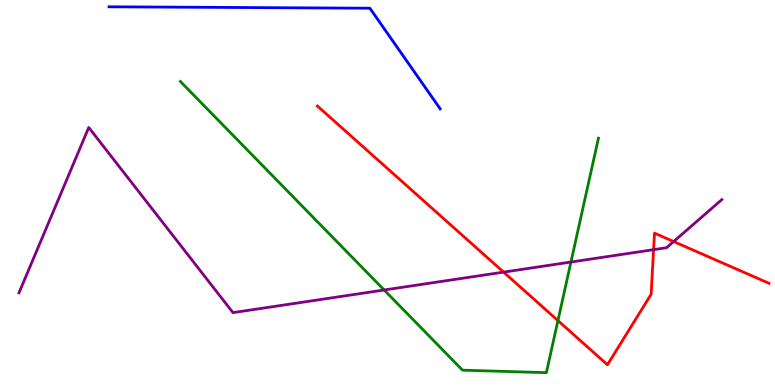[{'lines': ['blue', 'red'], 'intersections': []}, {'lines': ['green', 'red'], 'intersections': [{'x': 7.2, 'y': 1.67}]}, {'lines': ['purple', 'red'], 'intersections': [{'x': 6.5, 'y': 2.93}, {'x': 8.43, 'y': 3.52}, {'x': 8.69, 'y': 3.73}]}, {'lines': ['blue', 'green'], 'intersections': []}, {'lines': ['blue', 'purple'], 'intersections': []}, {'lines': ['green', 'purple'], 'intersections': [{'x': 4.96, 'y': 2.47}, {'x': 7.37, 'y': 3.19}]}]